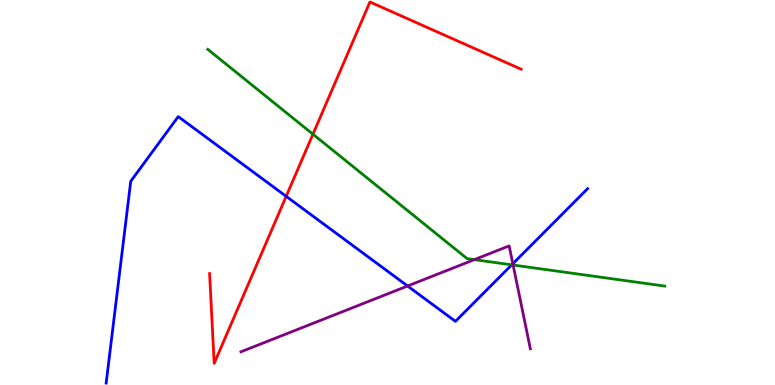[{'lines': ['blue', 'red'], 'intersections': [{'x': 3.69, 'y': 4.9}]}, {'lines': ['green', 'red'], 'intersections': [{'x': 4.04, 'y': 6.51}]}, {'lines': ['purple', 'red'], 'intersections': []}, {'lines': ['blue', 'green'], 'intersections': [{'x': 6.6, 'y': 3.12}]}, {'lines': ['blue', 'purple'], 'intersections': [{'x': 5.26, 'y': 2.57}, {'x': 6.62, 'y': 3.15}]}, {'lines': ['green', 'purple'], 'intersections': [{'x': 6.12, 'y': 3.26}, {'x': 6.62, 'y': 3.12}]}]